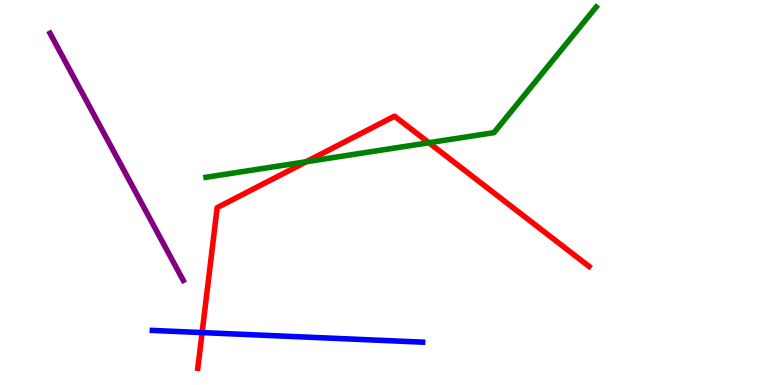[{'lines': ['blue', 'red'], 'intersections': [{'x': 2.61, 'y': 1.36}]}, {'lines': ['green', 'red'], 'intersections': [{'x': 3.95, 'y': 5.8}, {'x': 5.53, 'y': 6.29}]}, {'lines': ['purple', 'red'], 'intersections': []}, {'lines': ['blue', 'green'], 'intersections': []}, {'lines': ['blue', 'purple'], 'intersections': []}, {'lines': ['green', 'purple'], 'intersections': []}]